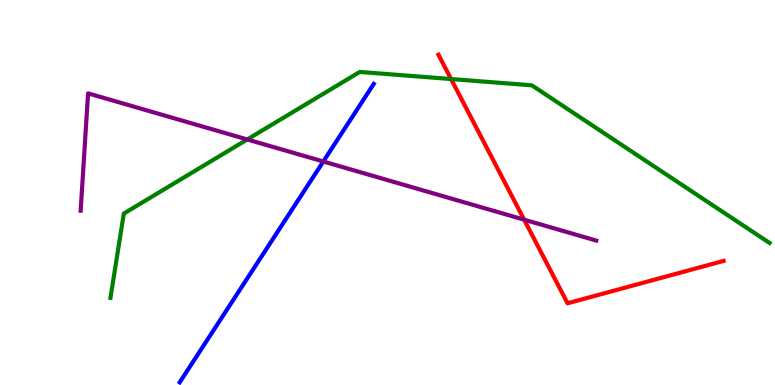[{'lines': ['blue', 'red'], 'intersections': []}, {'lines': ['green', 'red'], 'intersections': [{'x': 5.82, 'y': 7.95}]}, {'lines': ['purple', 'red'], 'intersections': [{'x': 6.76, 'y': 4.29}]}, {'lines': ['blue', 'green'], 'intersections': []}, {'lines': ['blue', 'purple'], 'intersections': [{'x': 4.17, 'y': 5.81}]}, {'lines': ['green', 'purple'], 'intersections': [{'x': 3.19, 'y': 6.38}]}]